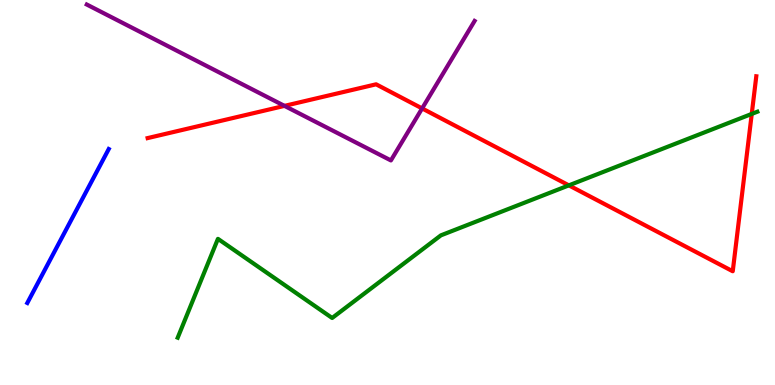[{'lines': ['blue', 'red'], 'intersections': []}, {'lines': ['green', 'red'], 'intersections': [{'x': 7.34, 'y': 5.19}, {'x': 9.7, 'y': 7.04}]}, {'lines': ['purple', 'red'], 'intersections': [{'x': 3.67, 'y': 7.25}, {'x': 5.45, 'y': 7.18}]}, {'lines': ['blue', 'green'], 'intersections': []}, {'lines': ['blue', 'purple'], 'intersections': []}, {'lines': ['green', 'purple'], 'intersections': []}]